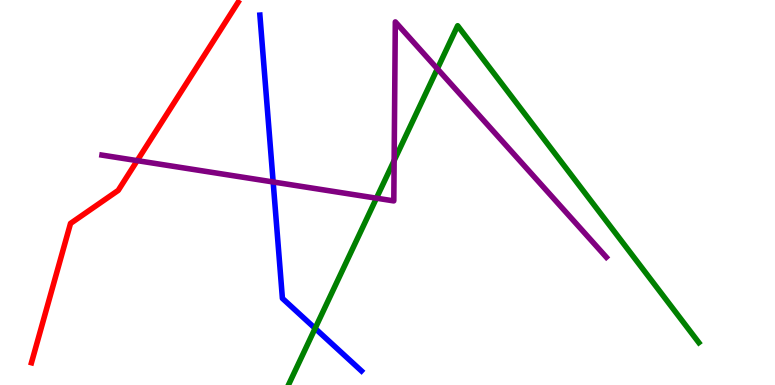[{'lines': ['blue', 'red'], 'intersections': []}, {'lines': ['green', 'red'], 'intersections': []}, {'lines': ['purple', 'red'], 'intersections': [{'x': 1.77, 'y': 5.83}]}, {'lines': ['blue', 'green'], 'intersections': [{'x': 4.07, 'y': 1.47}]}, {'lines': ['blue', 'purple'], 'intersections': [{'x': 3.52, 'y': 5.27}]}, {'lines': ['green', 'purple'], 'intersections': [{'x': 4.86, 'y': 4.85}, {'x': 5.09, 'y': 5.83}, {'x': 5.64, 'y': 8.21}]}]